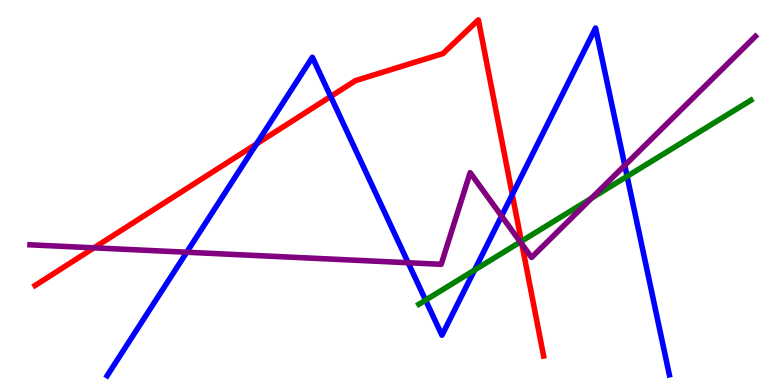[{'lines': ['blue', 'red'], 'intersections': [{'x': 3.31, 'y': 6.26}, {'x': 4.27, 'y': 7.49}, {'x': 6.61, 'y': 4.95}]}, {'lines': ['green', 'red'], 'intersections': [{'x': 6.73, 'y': 3.73}]}, {'lines': ['purple', 'red'], 'intersections': [{'x': 1.21, 'y': 3.56}, {'x': 6.73, 'y': 3.66}]}, {'lines': ['blue', 'green'], 'intersections': [{'x': 5.49, 'y': 2.2}, {'x': 6.12, 'y': 2.99}, {'x': 8.09, 'y': 5.42}]}, {'lines': ['blue', 'purple'], 'intersections': [{'x': 2.41, 'y': 3.45}, {'x': 5.27, 'y': 3.18}, {'x': 6.47, 'y': 4.39}, {'x': 8.06, 'y': 5.7}]}, {'lines': ['green', 'purple'], 'intersections': [{'x': 6.71, 'y': 3.72}, {'x': 7.63, 'y': 4.85}]}]